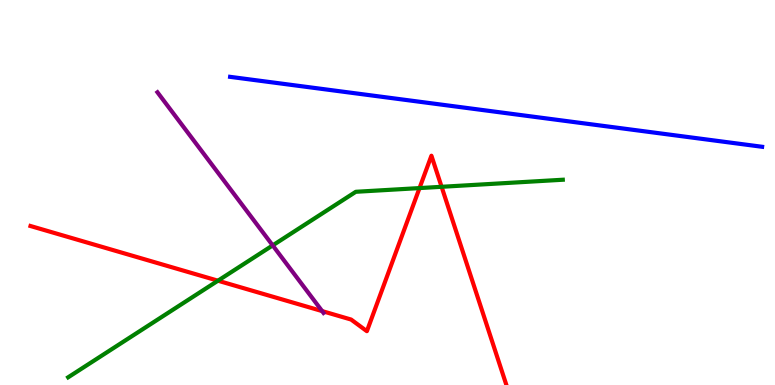[{'lines': ['blue', 'red'], 'intersections': []}, {'lines': ['green', 'red'], 'intersections': [{'x': 2.81, 'y': 2.71}, {'x': 5.41, 'y': 5.11}, {'x': 5.7, 'y': 5.15}]}, {'lines': ['purple', 'red'], 'intersections': [{'x': 4.16, 'y': 1.92}]}, {'lines': ['blue', 'green'], 'intersections': []}, {'lines': ['blue', 'purple'], 'intersections': []}, {'lines': ['green', 'purple'], 'intersections': [{'x': 3.52, 'y': 3.63}]}]